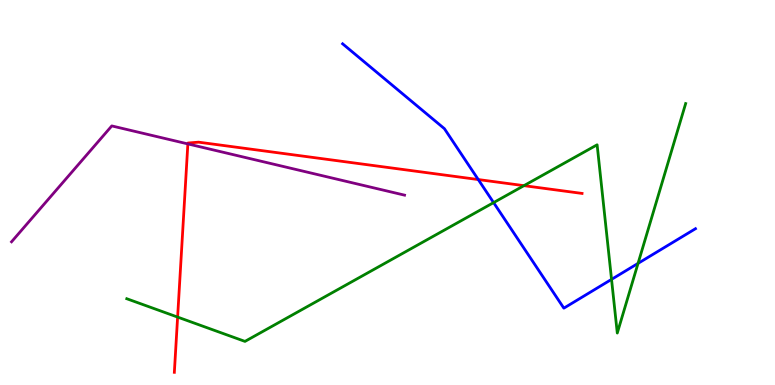[{'lines': ['blue', 'red'], 'intersections': [{'x': 6.17, 'y': 5.34}]}, {'lines': ['green', 'red'], 'intersections': [{'x': 2.29, 'y': 1.76}, {'x': 6.76, 'y': 5.18}]}, {'lines': ['purple', 'red'], 'intersections': [{'x': 2.42, 'y': 6.26}]}, {'lines': ['blue', 'green'], 'intersections': [{'x': 6.37, 'y': 4.74}, {'x': 7.89, 'y': 2.74}, {'x': 8.23, 'y': 3.16}]}, {'lines': ['blue', 'purple'], 'intersections': []}, {'lines': ['green', 'purple'], 'intersections': []}]